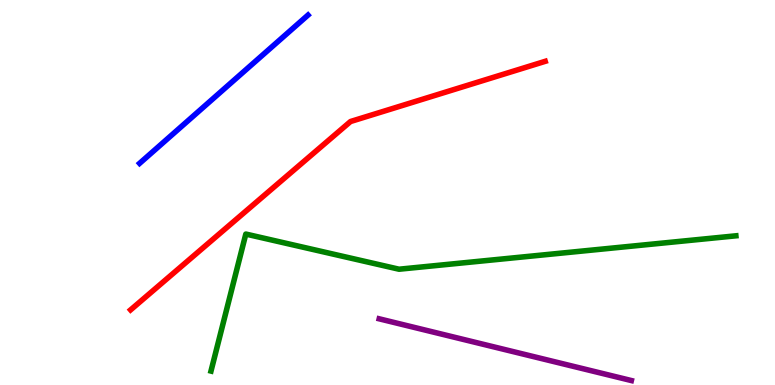[{'lines': ['blue', 'red'], 'intersections': []}, {'lines': ['green', 'red'], 'intersections': []}, {'lines': ['purple', 'red'], 'intersections': []}, {'lines': ['blue', 'green'], 'intersections': []}, {'lines': ['blue', 'purple'], 'intersections': []}, {'lines': ['green', 'purple'], 'intersections': []}]